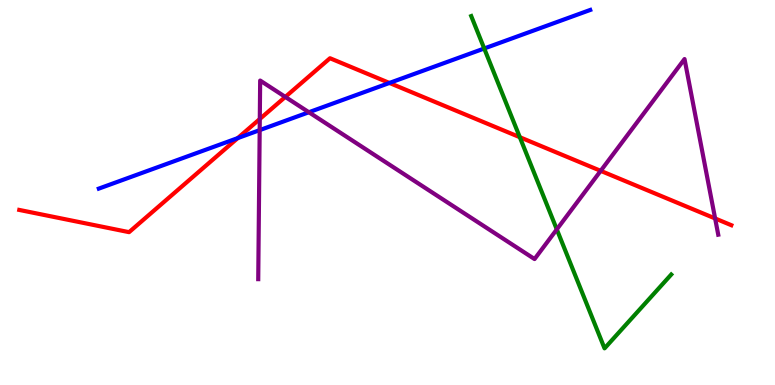[{'lines': ['blue', 'red'], 'intersections': [{'x': 3.07, 'y': 6.41}, {'x': 5.02, 'y': 7.85}]}, {'lines': ['green', 'red'], 'intersections': [{'x': 6.71, 'y': 6.44}]}, {'lines': ['purple', 'red'], 'intersections': [{'x': 3.35, 'y': 6.91}, {'x': 3.68, 'y': 7.48}, {'x': 7.75, 'y': 5.56}, {'x': 9.23, 'y': 4.33}]}, {'lines': ['blue', 'green'], 'intersections': [{'x': 6.25, 'y': 8.74}]}, {'lines': ['blue', 'purple'], 'intersections': [{'x': 3.35, 'y': 6.62}, {'x': 3.99, 'y': 7.08}]}, {'lines': ['green', 'purple'], 'intersections': [{'x': 7.18, 'y': 4.04}]}]